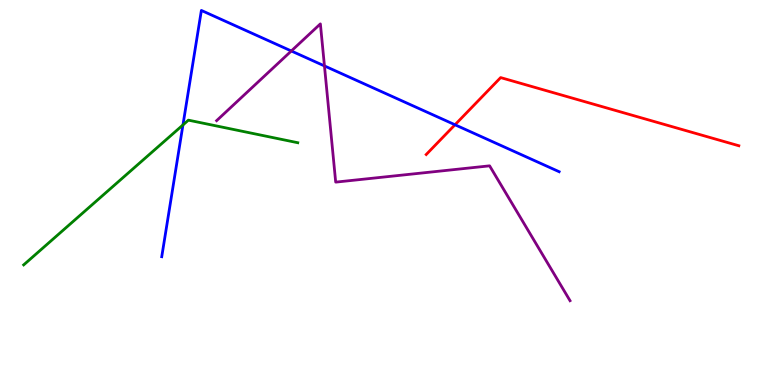[{'lines': ['blue', 'red'], 'intersections': [{'x': 5.87, 'y': 6.76}]}, {'lines': ['green', 'red'], 'intersections': []}, {'lines': ['purple', 'red'], 'intersections': []}, {'lines': ['blue', 'green'], 'intersections': [{'x': 2.36, 'y': 6.75}]}, {'lines': ['blue', 'purple'], 'intersections': [{'x': 3.76, 'y': 8.68}, {'x': 4.19, 'y': 8.29}]}, {'lines': ['green', 'purple'], 'intersections': []}]